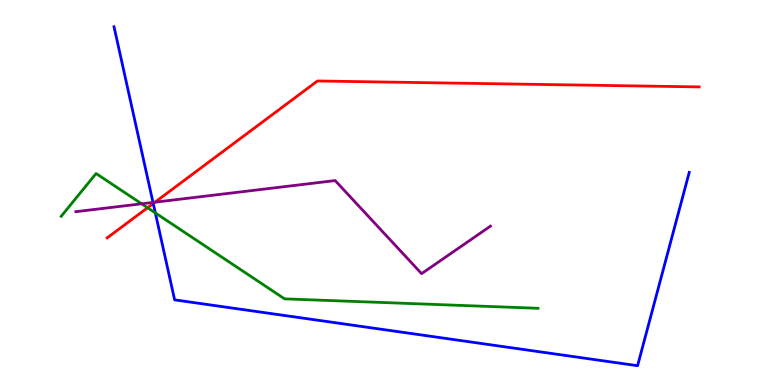[{'lines': ['blue', 'red'], 'intersections': [{'x': 1.98, 'y': 4.71}]}, {'lines': ['green', 'red'], 'intersections': [{'x': 1.9, 'y': 4.6}]}, {'lines': ['purple', 'red'], 'intersections': [{'x': 2.0, 'y': 4.75}]}, {'lines': ['blue', 'green'], 'intersections': [{'x': 2.0, 'y': 4.47}]}, {'lines': ['blue', 'purple'], 'intersections': [{'x': 1.97, 'y': 4.74}]}, {'lines': ['green', 'purple'], 'intersections': [{'x': 1.83, 'y': 4.71}]}]